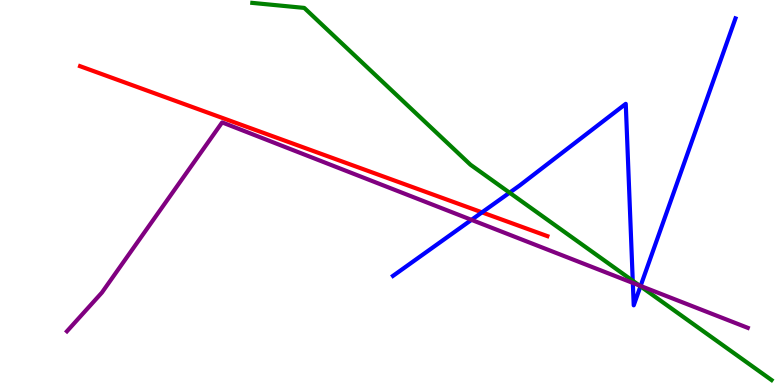[{'lines': ['blue', 'red'], 'intersections': [{'x': 6.22, 'y': 4.48}]}, {'lines': ['green', 'red'], 'intersections': []}, {'lines': ['purple', 'red'], 'intersections': []}, {'lines': ['blue', 'green'], 'intersections': [{'x': 6.58, 'y': 5.0}, {'x': 8.16, 'y': 2.71}, {'x': 8.26, 'y': 2.56}]}, {'lines': ['blue', 'purple'], 'intersections': [{'x': 6.08, 'y': 4.29}, {'x': 8.17, 'y': 2.65}, {'x': 8.27, 'y': 2.57}]}, {'lines': ['green', 'purple'], 'intersections': [{'x': 8.25, 'y': 2.59}]}]